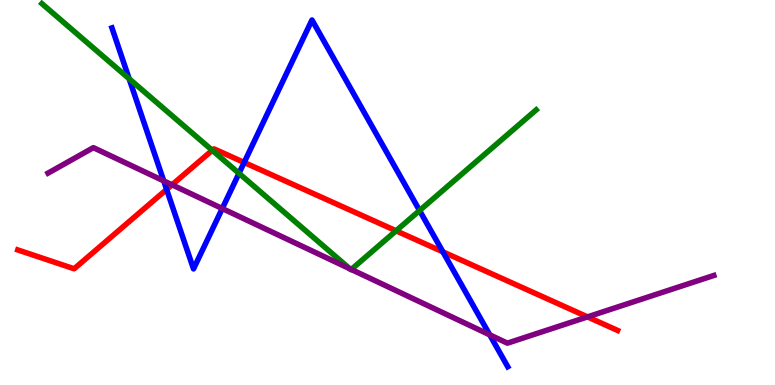[{'lines': ['blue', 'red'], 'intersections': [{'x': 2.15, 'y': 5.08}, {'x': 3.15, 'y': 5.78}, {'x': 5.71, 'y': 3.46}]}, {'lines': ['green', 'red'], 'intersections': [{'x': 2.74, 'y': 6.1}, {'x': 5.11, 'y': 4.01}]}, {'lines': ['purple', 'red'], 'intersections': [{'x': 2.22, 'y': 5.2}, {'x': 7.58, 'y': 1.77}]}, {'lines': ['blue', 'green'], 'intersections': [{'x': 1.67, 'y': 7.95}, {'x': 3.08, 'y': 5.5}, {'x': 5.41, 'y': 4.53}]}, {'lines': ['blue', 'purple'], 'intersections': [{'x': 2.11, 'y': 5.3}, {'x': 2.87, 'y': 4.58}, {'x': 6.32, 'y': 1.3}]}, {'lines': ['green', 'purple'], 'intersections': [{'x': 4.51, 'y': 3.02}, {'x': 4.53, 'y': 3.0}]}]